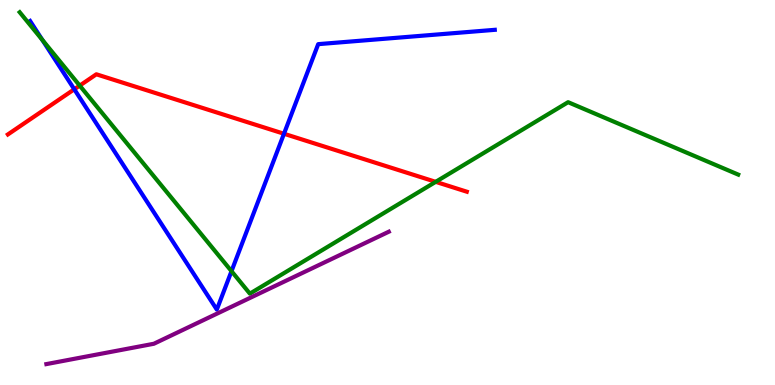[{'lines': ['blue', 'red'], 'intersections': [{'x': 0.959, 'y': 7.68}, {'x': 3.66, 'y': 6.53}]}, {'lines': ['green', 'red'], 'intersections': [{'x': 1.03, 'y': 7.78}, {'x': 5.62, 'y': 5.28}]}, {'lines': ['purple', 'red'], 'intersections': []}, {'lines': ['blue', 'green'], 'intersections': [{'x': 0.546, 'y': 8.96}, {'x': 2.99, 'y': 2.96}]}, {'lines': ['blue', 'purple'], 'intersections': []}, {'lines': ['green', 'purple'], 'intersections': []}]